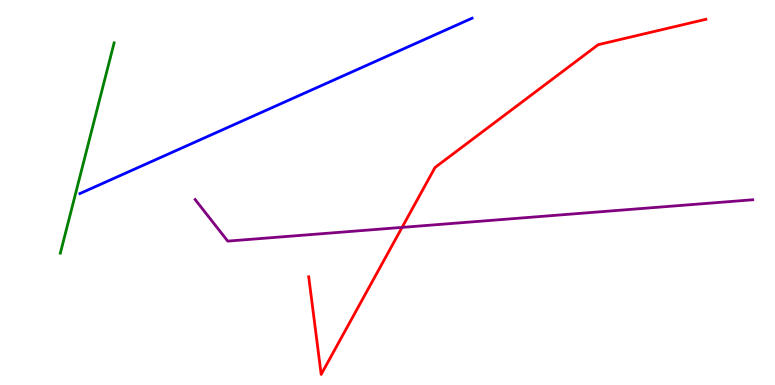[{'lines': ['blue', 'red'], 'intersections': []}, {'lines': ['green', 'red'], 'intersections': []}, {'lines': ['purple', 'red'], 'intersections': [{'x': 5.19, 'y': 4.09}]}, {'lines': ['blue', 'green'], 'intersections': []}, {'lines': ['blue', 'purple'], 'intersections': []}, {'lines': ['green', 'purple'], 'intersections': []}]